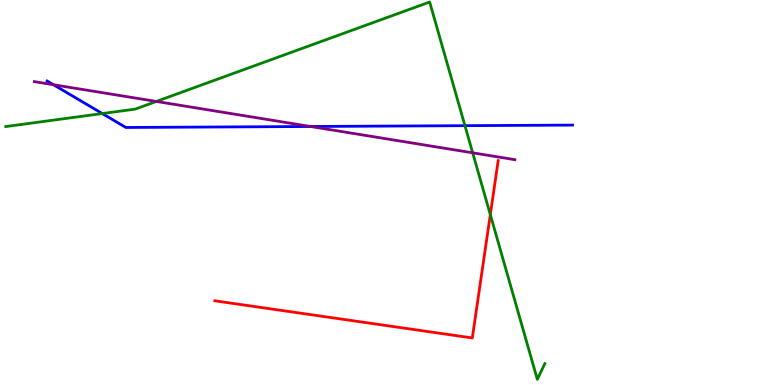[{'lines': ['blue', 'red'], 'intersections': []}, {'lines': ['green', 'red'], 'intersections': [{'x': 6.33, 'y': 4.43}]}, {'lines': ['purple', 'red'], 'intersections': []}, {'lines': ['blue', 'green'], 'intersections': [{'x': 1.32, 'y': 7.05}, {'x': 6.0, 'y': 6.74}]}, {'lines': ['blue', 'purple'], 'intersections': [{'x': 0.691, 'y': 7.8}, {'x': 4.01, 'y': 6.71}]}, {'lines': ['green', 'purple'], 'intersections': [{'x': 2.02, 'y': 7.37}, {'x': 6.1, 'y': 6.03}]}]